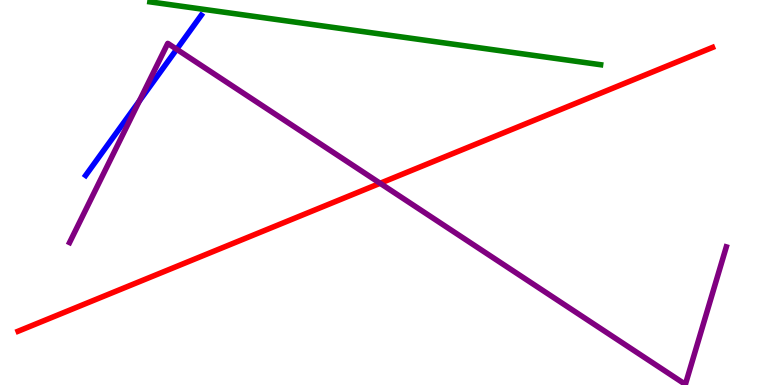[{'lines': ['blue', 'red'], 'intersections': []}, {'lines': ['green', 'red'], 'intersections': []}, {'lines': ['purple', 'red'], 'intersections': [{'x': 4.9, 'y': 5.24}]}, {'lines': ['blue', 'green'], 'intersections': []}, {'lines': ['blue', 'purple'], 'intersections': [{'x': 1.8, 'y': 7.38}, {'x': 2.28, 'y': 8.72}]}, {'lines': ['green', 'purple'], 'intersections': []}]